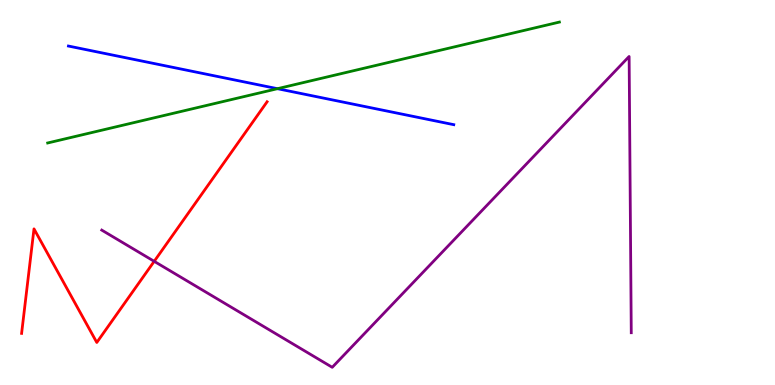[{'lines': ['blue', 'red'], 'intersections': []}, {'lines': ['green', 'red'], 'intersections': []}, {'lines': ['purple', 'red'], 'intersections': [{'x': 1.99, 'y': 3.21}]}, {'lines': ['blue', 'green'], 'intersections': [{'x': 3.58, 'y': 7.7}]}, {'lines': ['blue', 'purple'], 'intersections': []}, {'lines': ['green', 'purple'], 'intersections': []}]